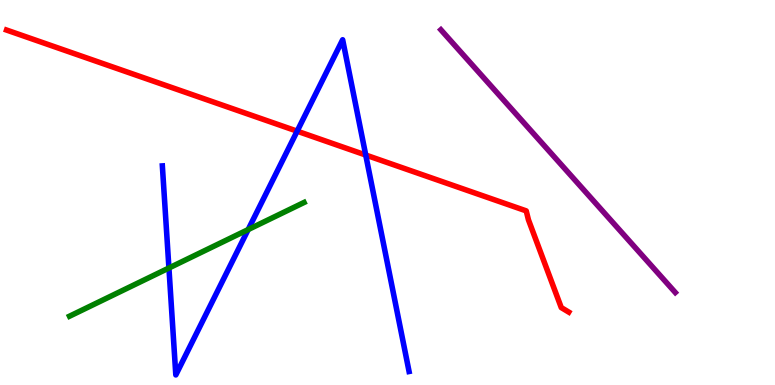[{'lines': ['blue', 'red'], 'intersections': [{'x': 3.83, 'y': 6.59}, {'x': 4.72, 'y': 5.97}]}, {'lines': ['green', 'red'], 'intersections': []}, {'lines': ['purple', 'red'], 'intersections': []}, {'lines': ['blue', 'green'], 'intersections': [{'x': 2.18, 'y': 3.04}, {'x': 3.2, 'y': 4.04}]}, {'lines': ['blue', 'purple'], 'intersections': []}, {'lines': ['green', 'purple'], 'intersections': []}]